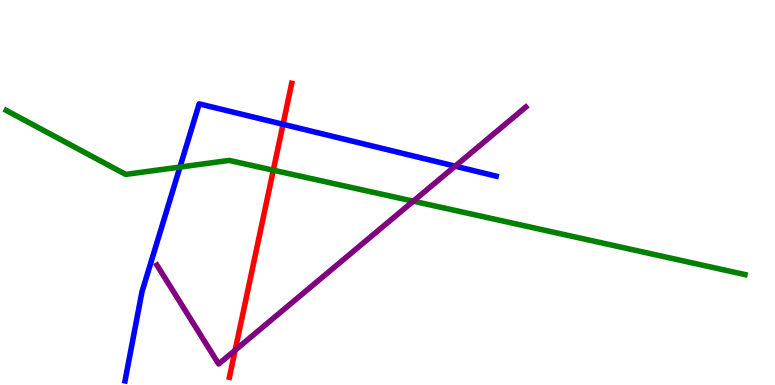[{'lines': ['blue', 'red'], 'intersections': [{'x': 3.65, 'y': 6.77}]}, {'lines': ['green', 'red'], 'intersections': [{'x': 3.53, 'y': 5.58}]}, {'lines': ['purple', 'red'], 'intersections': [{'x': 3.03, 'y': 0.904}]}, {'lines': ['blue', 'green'], 'intersections': [{'x': 2.32, 'y': 5.66}]}, {'lines': ['blue', 'purple'], 'intersections': [{'x': 5.87, 'y': 5.68}]}, {'lines': ['green', 'purple'], 'intersections': [{'x': 5.33, 'y': 4.77}]}]